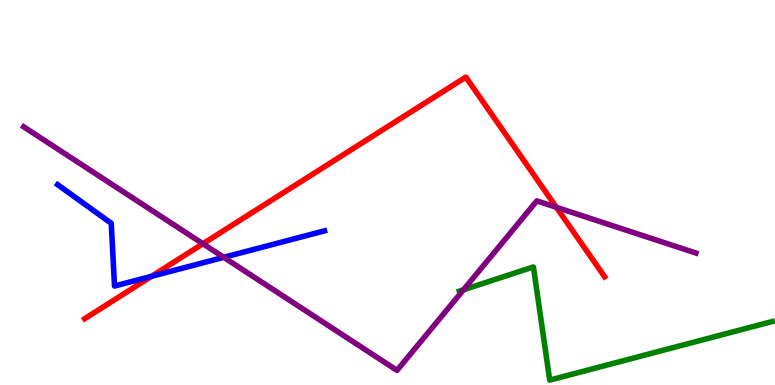[{'lines': ['blue', 'red'], 'intersections': [{'x': 1.96, 'y': 2.82}]}, {'lines': ['green', 'red'], 'intersections': []}, {'lines': ['purple', 'red'], 'intersections': [{'x': 2.62, 'y': 3.67}, {'x': 7.18, 'y': 4.62}]}, {'lines': ['blue', 'green'], 'intersections': []}, {'lines': ['blue', 'purple'], 'intersections': [{'x': 2.89, 'y': 3.32}]}, {'lines': ['green', 'purple'], 'intersections': [{'x': 5.98, 'y': 2.47}]}]